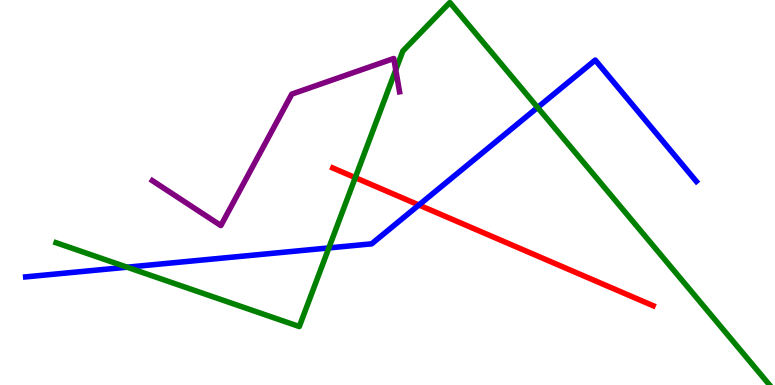[{'lines': ['blue', 'red'], 'intersections': [{'x': 5.41, 'y': 4.68}]}, {'lines': ['green', 'red'], 'intersections': [{'x': 4.58, 'y': 5.39}]}, {'lines': ['purple', 'red'], 'intersections': []}, {'lines': ['blue', 'green'], 'intersections': [{'x': 1.64, 'y': 3.06}, {'x': 4.24, 'y': 3.56}, {'x': 6.94, 'y': 7.21}]}, {'lines': ['blue', 'purple'], 'intersections': []}, {'lines': ['green', 'purple'], 'intersections': [{'x': 5.11, 'y': 8.18}]}]